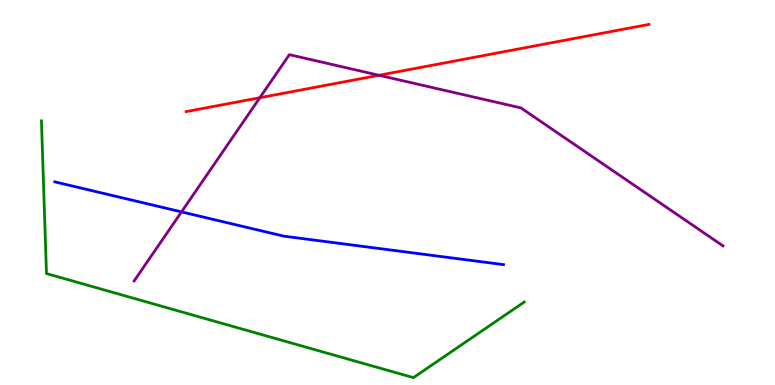[{'lines': ['blue', 'red'], 'intersections': []}, {'lines': ['green', 'red'], 'intersections': []}, {'lines': ['purple', 'red'], 'intersections': [{'x': 3.35, 'y': 7.46}, {'x': 4.89, 'y': 8.04}]}, {'lines': ['blue', 'green'], 'intersections': []}, {'lines': ['blue', 'purple'], 'intersections': [{'x': 2.34, 'y': 4.5}]}, {'lines': ['green', 'purple'], 'intersections': []}]